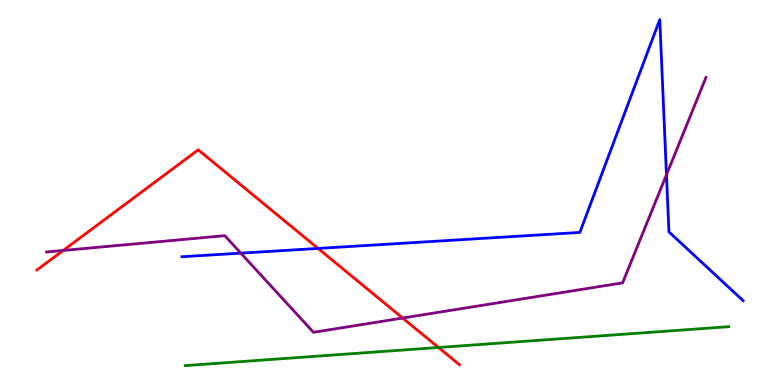[{'lines': ['blue', 'red'], 'intersections': [{'x': 4.1, 'y': 3.55}]}, {'lines': ['green', 'red'], 'intersections': [{'x': 5.66, 'y': 0.975}]}, {'lines': ['purple', 'red'], 'intersections': [{'x': 0.815, 'y': 3.49}, {'x': 5.2, 'y': 1.74}]}, {'lines': ['blue', 'green'], 'intersections': []}, {'lines': ['blue', 'purple'], 'intersections': [{'x': 3.11, 'y': 3.42}, {'x': 8.6, 'y': 5.46}]}, {'lines': ['green', 'purple'], 'intersections': []}]